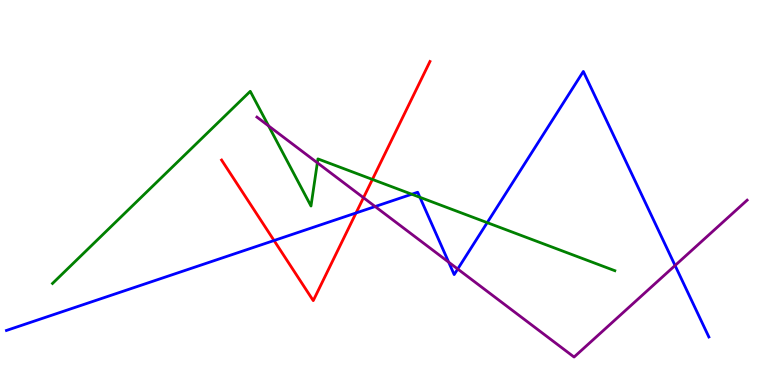[{'lines': ['blue', 'red'], 'intersections': [{'x': 3.54, 'y': 3.75}, {'x': 4.59, 'y': 4.47}]}, {'lines': ['green', 'red'], 'intersections': [{'x': 4.81, 'y': 5.34}]}, {'lines': ['purple', 'red'], 'intersections': [{'x': 4.69, 'y': 4.86}]}, {'lines': ['blue', 'green'], 'intersections': [{'x': 5.31, 'y': 4.96}, {'x': 5.42, 'y': 4.88}, {'x': 6.29, 'y': 4.22}]}, {'lines': ['blue', 'purple'], 'intersections': [{'x': 4.84, 'y': 4.64}, {'x': 5.79, 'y': 3.19}, {'x': 5.91, 'y': 3.01}, {'x': 8.71, 'y': 3.1}]}, {'lines': ['green', 'purple'], 'intersections': [{'x': 3.47, 'y': 6.73}, {'x': 4.09, 'y': 5.77}]}]